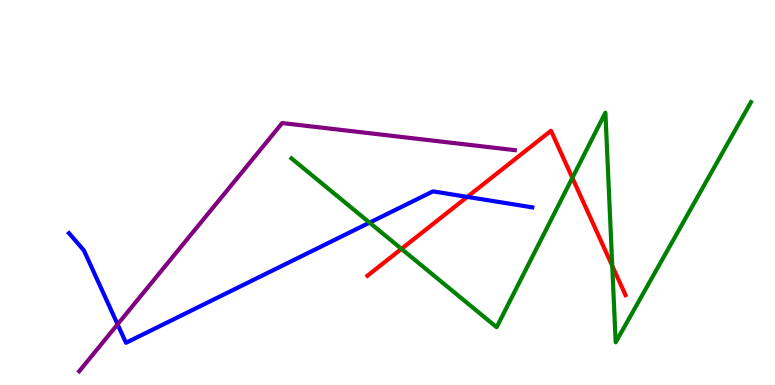[{'lines': ['blue', 'red'], 'intersections': [{'x': 6.03, 'y': 4.89}]}, {'lines': ['green', 'red'], 'intersections': [{'x': 5.18, 'y': 3.54}, {'x': 7.39, 'y': 5.38}, {'x': 7.9, 'y': 3.09}]}, {'lines': ['purple', 'red'], 'intersections': []}, {'lines': ['blue', 'green'], 'intersections': [{'x': 4.77, 'y': 4.22}]}, {'lines': ['blue', 'purple'], 'intersections': [{'x': 1.52, 'y': 1.58}]}, {'lines': ['green', 'purple'], 'intersections': []}]